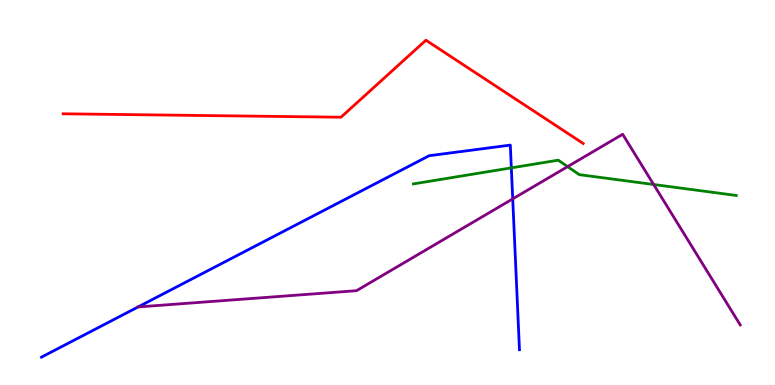[{'lines': ['blue', 'red'], 'intersections': []}, {'lines': ['green', 'red'], 'intersections': []}, {'lines': ['purple', 'red'], 'intersections': []}, {'lines': ['blue', 'green'], 'intersections': [{'x': 6.6, 'y': 5.64}]}, {'lines': ['blue', 'purple'], 'intersections': [{'x': 1.78, 'y': 2.03}, {'x': 6.62, 'y': 4.83}]}, {'lines': ['green', 'purple'], 'intersections': [{'x': 7.32, 'y': 5.67}, {'x': 8.43, 'y': 5.21}]}]